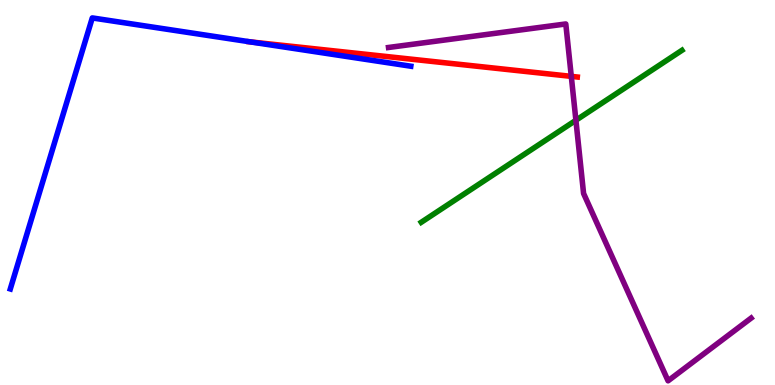[{'lines': ['blue', 'red'], 'intersections': [{'x': 3.23, 'y': 8.91}]}, {'lines': ['green', 'red'], 'intersections': []}, {'lines': ['purple', 'red'], 'intersections': [{'x': 7.37, 'y': 8.02}]}, {'lines': ['blue', 'green'], 'intersections': []}, {'lines': ['blue', 'purple'], 'intersections': []}, {'lines': ['green', 'purple'], 'intersections': [{'x': 7.43, 'y': 6.88}]}]